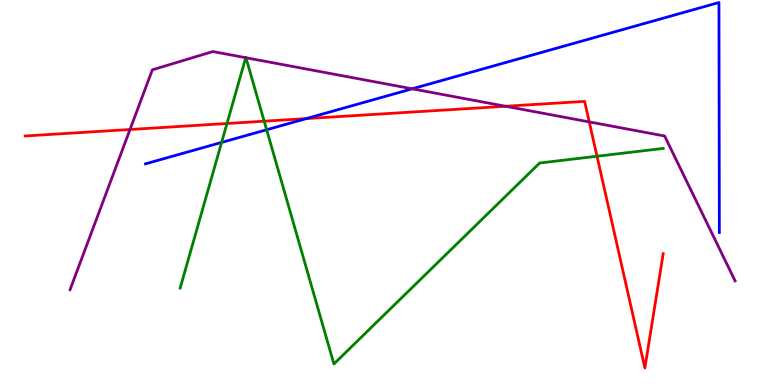[{'lines': ['blue', 'red'], 'intersections': [{'x': 3.95, 'y': 6.92}]}, {'lines': ['green', 'red'], 'intersections': [{'x': 2.93, 'y': 6.79}, {'x': 3.41, 'y': 6.85}, {'x': 7.7, 'y': 5.94}]}, {'lines': ['purple', 'red'], 'intersections': [{'x': 1.68, 'y': 6.64}, {'x': 6.52, 'y': 7.24}, {'x': 7.6, 'y': 6.83}]}, {'lines': ['blue', 'green'], 'intersections': [{'x': 2.86, 'y': 6.3}, {'x': 3.44, 'y': 6.63}]}, {'lines': ['blue', 'purple'], 'intersections': [{'x': 5.32, 'y': 7.69}]}, {'lines': ['green', 'purple'], 'intersections': [{'x': 3.17, 'y': 8.5}, {'x': 3.17, 'y': 8.5}]}]